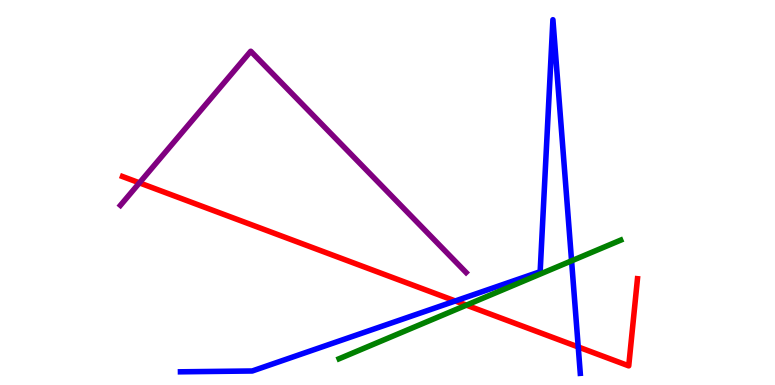[{'lines': ['blue', 'red'], 'intersections': [{'x': 5.87, 'y': 2.18}, {'x': 7.46, 'y': 0.988}]}, {'lines': ['green', 'red'], 'intersections': [{'x': 6.02, 'y': 2.07}]}, {'lines': ['purple', 'red'], 'intersections': [{'x': 1.8, 'y': 5.25}]}, {'lines': ['blue', 'green'], 'intersections': [{'x': 7.38, 'y': 3.23}]}, {'lines': ['blue', 'purple'], 'intersections': []}, {'lines': ['green', 'purple'], 'intersections': []}]